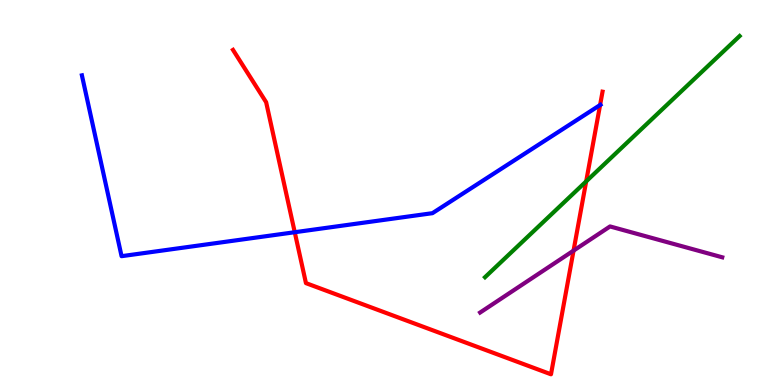[{'lines': ['blue', 'red'], 'intersections': [{'x': 3.8, 'y': 3.97}, {'x': 7.74, 'y': 7.27}]}, {'lines': ['green', 'red'], 'intersections': [{'x': 7.56, 'y': 5.29}]}, {'lines': ['purple', 'red'], 'intersections': [{'x': 7.4, 'y': 3.49}]}, {'lines': ['blue', 'green'], 'intersections': []}, {'lines': ['blue', 'purple'], 'intersections': []}, {'lines': ['green', 'purple'], 'intersections': []}]